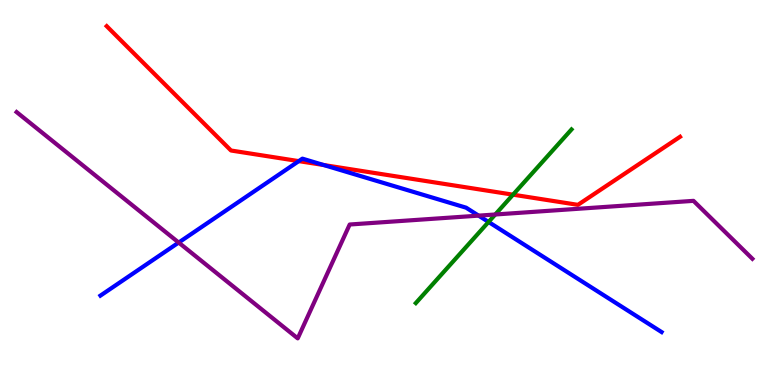[{'lines': ['blue', 'red'], 'intersections': [{'x': 3.86, 'y': 5.82}, {'x': 4.18, 'y': 5.71}]}, {'lines': ['green', 'red'], 'intersections': [{'x': 6.62, 'y': 4.94}]}, {'lines': ['purple', 'red'], 'intersections': []}, {'lines': ['blue', 'green'], 'intersections': [{'x': 6.3, 'y': 4.23}]}, {'lines': ['blue', 'purple'], 'intersections': [{'x': 2.31, 'y': 3.7}, {'x': 6.18, 'y': 4.4}]}, {'lines': ['green', 'purple'], 'intersections': [{'x': 6.39, 'y': 4.43}]}]